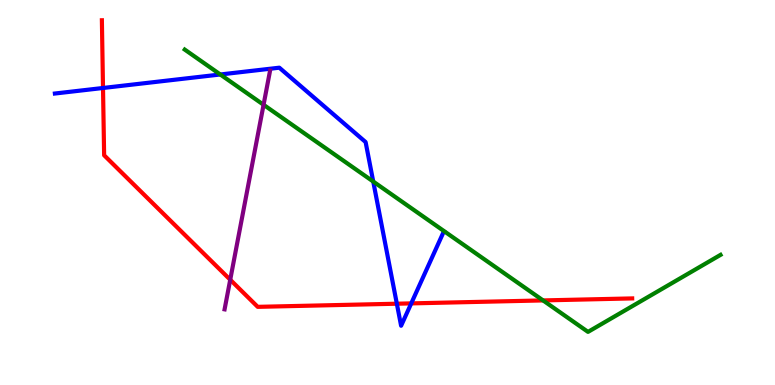[{'lines': ['blue', 'red'], 'intersections': [{'x': 1.33, 'y': 7.71}, {'x': 5.12, 'y': 2.11}, {'x': 5.31, 'y': 2.12}]}, {'lines': ['green', 'red'], 'intersections': [{'x': 7.01, 'y': 2.2}]}, {'lines': ['purple', 'red'], 'intersections': [{'x': 2.97, 'y': 2.73}]}, {'lines': ['blue', 'green'], 'intersections': [{'x': 2.84, 'y': 8.07}, {'x': 4.82, 'y': 5.28}]}, {'lines': ['blue', 'purple'], 'intersections': []}, {'lines': ['green', 'purple'], 'intersections': [{'x': 3.4, 'y': 7.28}]}]